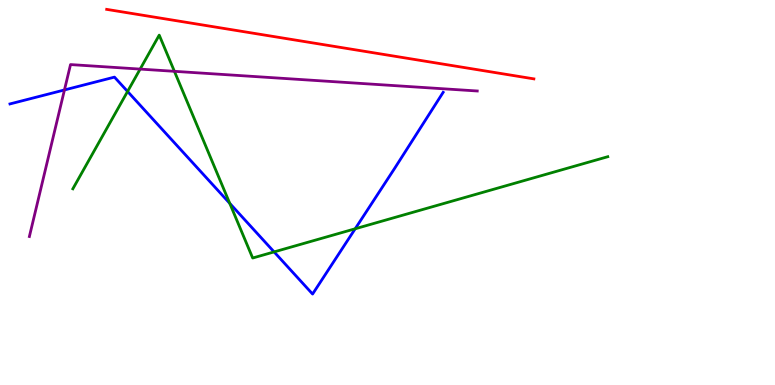[{'lines': ['blue', 'red'], 'intersections': []}, {'lines': ['green', 'red'], 'intersections': []}, {'lines': ['purple', 'red'], 'intersections': []}, {'lines': ['blue', 'green'], 'intersections': [{'x': 1.65, 'y': 7.62}, {'x': 2.96, 'y': 4.72}, {'x': 3.54, 'y': 3.46}, {'x': 4.58, 'y': 4.06}]}, {'lines': ['blue', 'purple'], 'intersections': [{'x': 0.832, 'y': 7.66}]}, {'lines': ['green', 'purple'], 'intersections': [{'x': 1.81, 'y': 8.21}, {'x': 2.25, 'y': 8.15}]}]